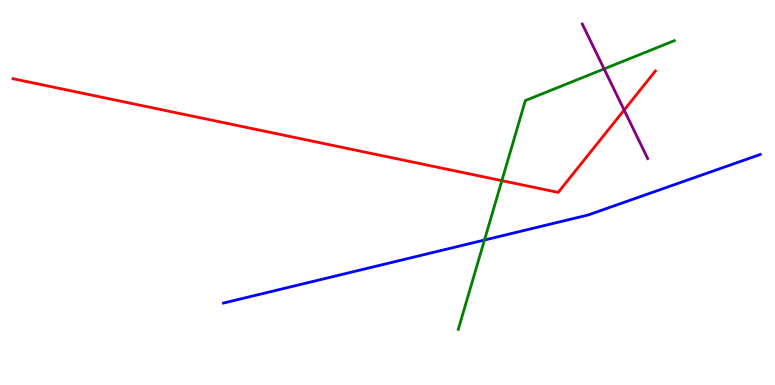[{'lines': ['blue', 'red'], 'intersections': []}, {'lines': ['green', 'red'], 'intersections': [{'x': 6.48, 'y': 5.31}]}, {'lines': ['purple', 'red'], 'intersections': [{'x': 8.05, 'y': 7.14}]}, {'lines': ['blue', 'green'], 'intersections': [{'x': 6.25, 'y': 3.77}]}, {'lines': ['blue', 'purple'], 'intersections': []}, {'lines': ['green', 'purple'], 'intersections': [{'x': 7.8, 'y': 8.21}]}]